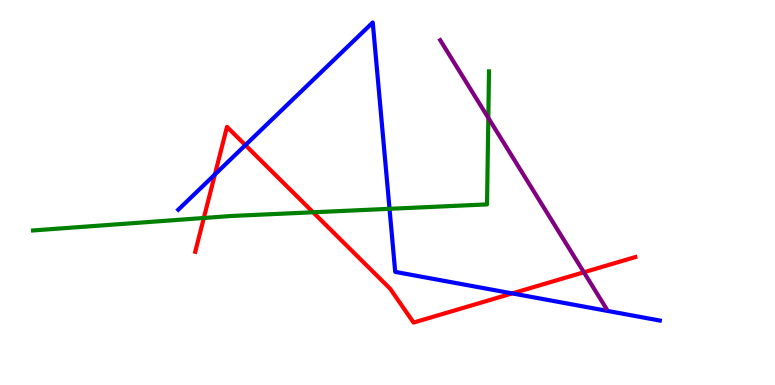[{'lines': ['blue', 'red'], 'intersections': [{'x': 2.77, 'y': 5.47}, {'x': 3.17, 'y': 6.23}, {'x': 6.61, 'y': 2.38}]}, {'lines': ['green', 'red'], 'intersections': [{'x': 2.63, 'y': 4.34}, {'x': 4.04, 'y': 4.49}]}, {'lines': ['purple', 'red'], 'intersections': [{'x': 7.53, 'y': 2.93}]}, {'lines': ['blue', 'green'], 'intersections': [{'x': 5.03, 'y': 4.58}]}, {'lines': ['blue', 'purple'], 'intersections': []}, {'lines': ['green', 'purple'], 'intersections': [{'x': 6.3, 'y': 6.94}]}]